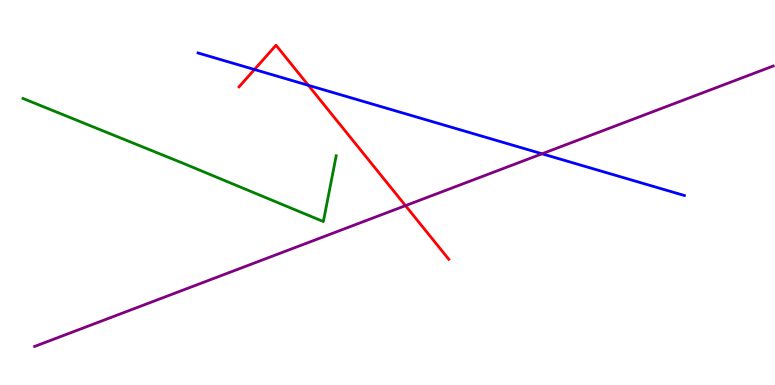[{'lines': ['blue', 'red'], 'intersections': [{'x': 3.28, 'y': 8.19}, {'x': 3.98, 'y': 7.78}]}, {'lines': ['green', 'red'], 'intersections': []}, {'lines': ['purple', 'red'], 'intersections': [{'x': 5.23, 'y': 4.66}]}, {'lines': ['blue', 'green'], 'intersections': []}, {'lines': ['blue', 'purple'], 'intersections': [{'x': 6.99, 'y': 6.01}]}, {'lines': ['green', 'purple'], 'intersections': []}]